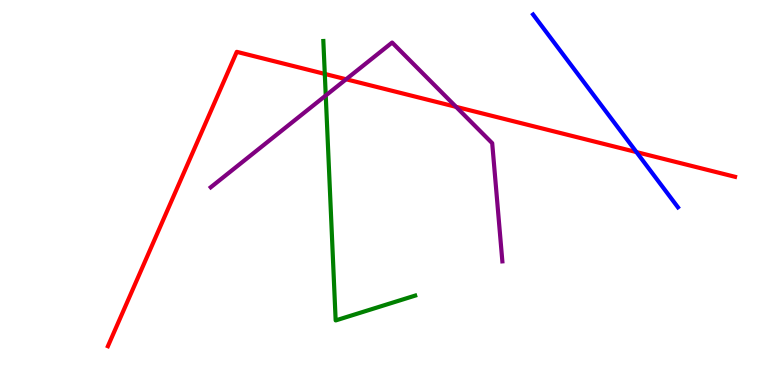[{'lines': ['blue', 'red'], 'intersections': [{'x': 8.21, 'y': 6.05}]}, {'lines': ['green', 'red'], 'intersections': [{'x': 4.19, 'y': 8.08}]}, {'lines': ['purple', 'red'], 'intersections': [{'x': 4.47, 'y': 7.94}, {'x': 5.88, 'y': 7.22}]}, {'lines': ['blue', 'green'], 'intersections': []}, {'lines': ['blue', 'purple'], 'intersections': []}, {'lines': ['green', 'purple'], 'intersections': [{'x': 4.2, 'y': 7.52}]}]